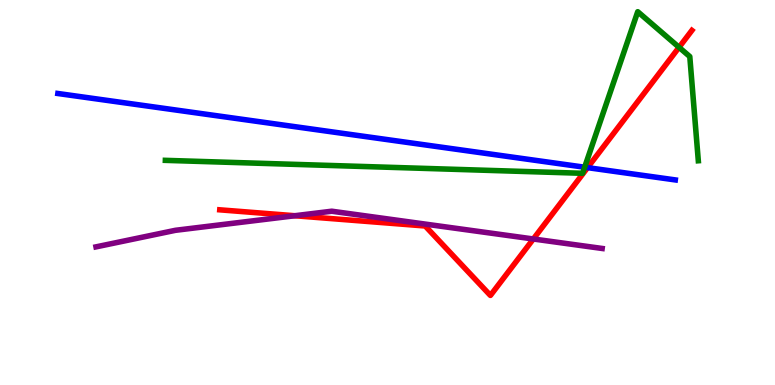[{'lines': ['blue', 'red'], 'intersections': [{'x': 7.58, 'y': 5.65}]}, {'lines': ['green', 'red'], 'intersections': [{'x': 8.76, 'y': 8.77}]}, {'lines': ['purple', 'red'], 'intersections': [{'x': 3.8, 'y': 4.4}, {'x': 6.88, 'y': 3.79}]}, {'lines': ['blue', 'green'], 'intersections': [{'x': 7.54, 'y': 5.66}]}, {'lines': ['blue', 'purple'], 'intersections': []}, {'lines': ['green', 'purple'], 'intersections': []}]